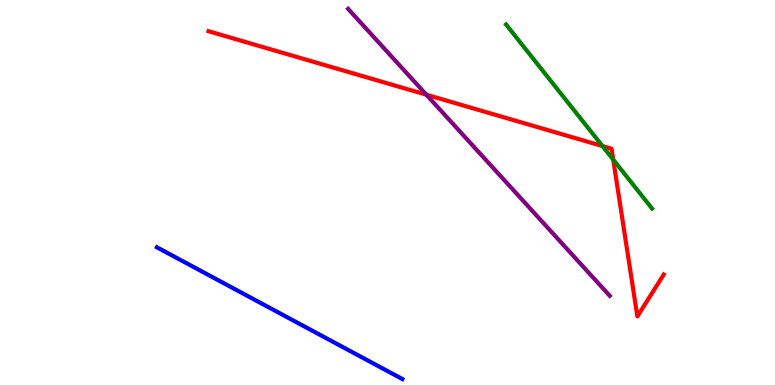[{'lines': ['blue', 'red'], 'intersections': []}, {'lines': ['green', 'red'], 'intersections': [{'x': 7.77, 'y': 6.21}, {'x': 7.91, 'y': 5.85}]}, {'lines': ['purple', 'red'], 'intersections': [{'x': 5.5, 'y': 7.54}]}, {'lines': ['blue', 'green'], 'intersections': []}, {'lines': ['blue', 'purple'], 'intersections': []}, {'lines': ['green', 'purple'], 'intersections': []}]